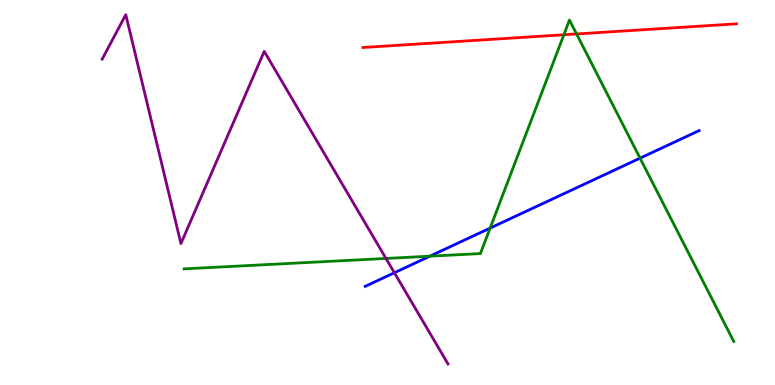[{'lines': ['blue', 'red'], 'intersections': []}, {'lines': ['green', 'red'], 'intersections': [{'x': 7.28, 'y': 9.1}, {'x': 7.44, 'y': 9.12}]}, {'lines': ['purple', 'red'], 'intersections': []}, {'lines': ['blue', 'green'], 'intersections': [{'x': 5.55, 'y': 3.35}, {'x': 6.32, 'y': 4.08}, {'x': 8.26, 'y': 5.89}]}, {'lines': ['blue', 'purple'], 'intersections': [{'x': 5.09, 'y': 2.92}]}, {'lines': ['green', 'purple'], 'intersections': [{'x': 4.98, 'y': 3.29}]}]